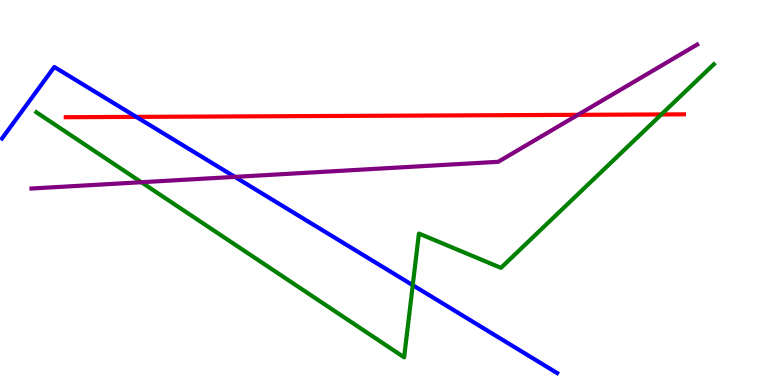[{'lines': ['blue', 'red'], 'intersections': [{'x': 1.76, 'y': 6.96}]}, {'lines': ['green', 'red'], 'intersections': [{'x': 8.53, 'y': 7.03}]}, {'lines': ['purple', 'red'], 'intersections': [{'x': 7.46, 'y': 7.02}]}, {'lines': ['blue', 'green'], 'intersections': [{'x': 5.33, 'y': 2.59}]}, {'lines': ['blue', 'purple'], 'intersections': [{'x': 3.03, 'y': 5.41}]}, {'lines': ['green', 'purple'], 'intersections': [{'x': 1.82, 'y': 5.27}]}]